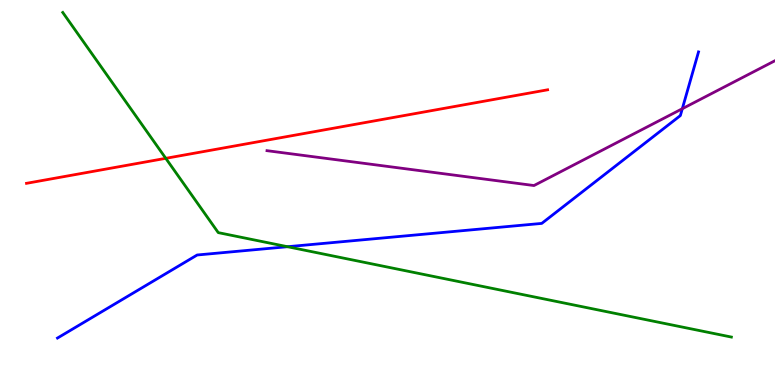[{'lines': ['blue', 'red'], 'intersections': []}, {'lines': ['green', 'red'], 'intersections': [{'x': 2.14, 'y': 5.89}]}, {'lines': ['purple', 'red'], 'intersections': []}, {'lines': ['blue', 'green'], 'intersections': [{'x': 3.71, 'y': 3.59}]}, {'lines': ['blue', 'purple'], 'intersections': [{'x': 8.8, 'y': 7.18}]}, {'lines': ['green', 'purple'], 'intersections': []}]